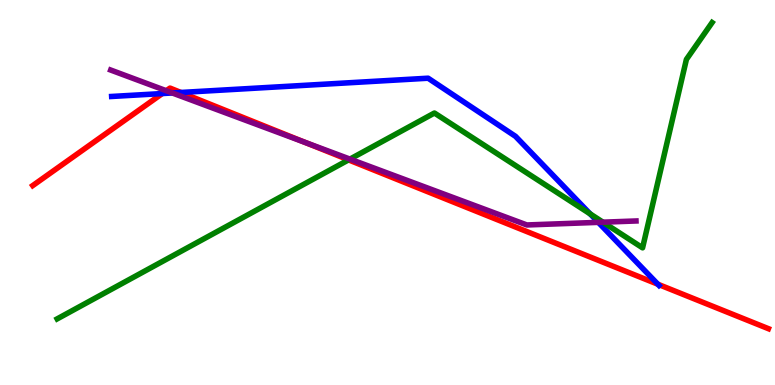[{'lines': ['blue', 'red'], 'intersections': [{'x': 2.09, 'y': 7.57}, {'x': 2.33, 'y': 7.6}, {'x': 8.49, 'y': 2.62}]}, {'lines': ['green', 'red'], 'intersections': [{'x': 4.5, 'y': 5.85}]}, {'lines': ['purple', 'red'], 'intersections': [{'x': 2.15, 'y': 7.64}, {'x': 3.94, 'y': 6.3}]}, {'lines': ['blue', 'green'], 'intersections': [{'x': 7.62, 'y': 4.44}]}, {'lines': ['blue', 'purple'], 'intersections': [{'x': 2.22, 'y': 7.59}, {'x': 7.72, 'y': 4.22}]}, {'lines': ['green', 'purple'], 'intersections': [{'x': 4.52, 'y': 5.87}, {'x': 7.78, 'y': 4.23}]}]